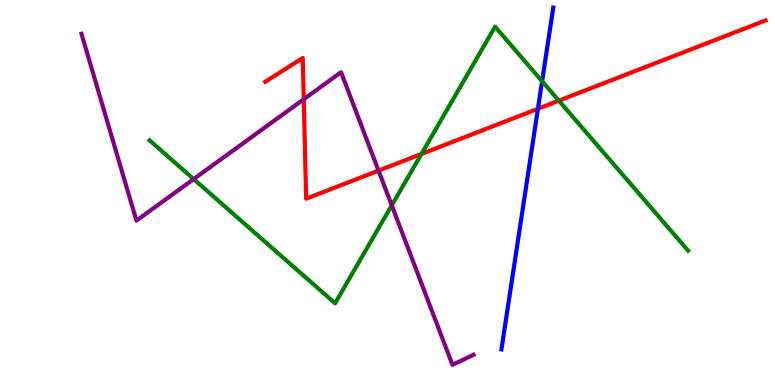[{'lines': ['blue', 'red'], 'intersections': [{'x': 6.94, 'y': 7.17}]}, {'lines': ['green', 'red'], 'intersections': [{'x': 5.44, 'y': 6.0}, {'x': 7.21, 'y': 7.39}]}, {'lines': ['purple', 'red'], 'intersections': [{'x': 3.92, 'y': 7.42}, {'x': 4.88, 'y': 5.57}]}, {'lines': ['blue', 'green'], 'intersections': [{'x': 6.99, 'y': 7.89}]}, {'lines': ['blue', 'purple'], 'intersections': []}, {'lines': ['green', 'purple'], 'intersections': [{'x': 2.5, 'y': 5.35}, {'x': 5.05, 'y': 4.67}]}]